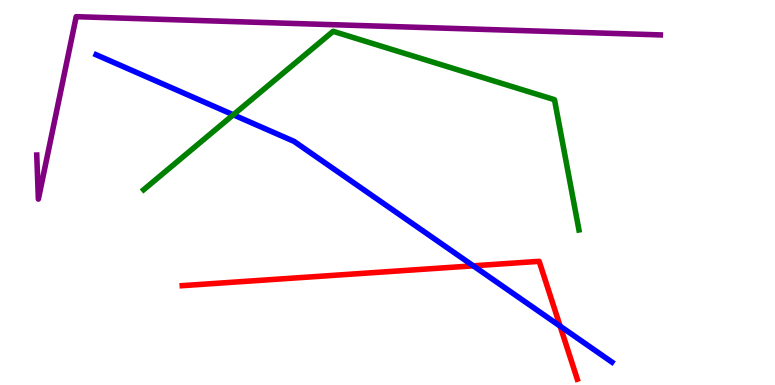[{'lines': ['blue', 'red'], 'intersections': [{'x': 6.11, 'y': 3.1}, {'x': 7.23, 'y': 1.53}]}, {'lines': ['green', 'red'], 'intersections': []}, {'lines': ['purple', 'red'], 'intersections': []}, {'lines': ['blue', 'green'], 'intersections': [{'x': 3.01, 'y': 7.02}]}, {'lines': ['blue', 'purple'], 'intersections': []}, {'lines': ['green', 'purple'], 'intersections': []}]